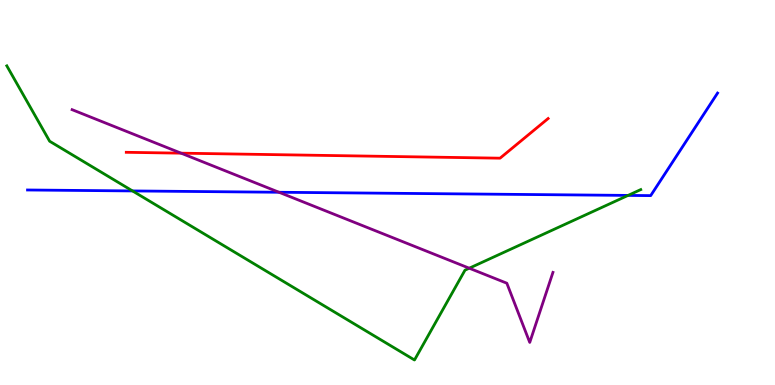[{'lines': ['blue', 'red'], 'intersections': []}, {'lines': ['green', 'red'], 'intersections': []}, {'lines': ['purple', 'red'], 'intersections': [{'x': 2.34, 'y': 6.02}]}, {'lines': ['blue', 'green'], 'intersections': [{'x': 1.71, 'y': 5.04}, {'x': 8.1, 'y': 4.92}]}, {'lines': ['blue', 'purple'], 'intersections': [{'x': 3.6, 'y': 5.01}]}, {'lines': ['green', 'purple'], 'intersections': [{'x': 6.06, 'y': 3.03}]}]